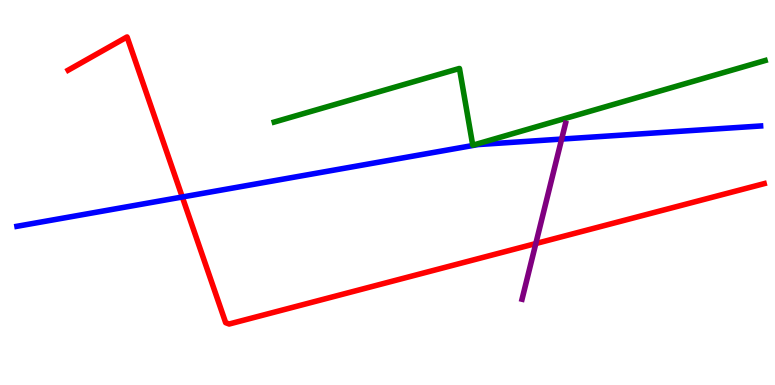[{'lines': ['blue', 'red'], 'intersections': [{'x': 2.35, 'y': 4.88}]}, {'lines': ['green', 'red'], 'intersections': []}, {'lines': ['purple', 'red'], 'intersections': [{'x': 6.91, 'y': 3.67}]}, {'lines': ['blue', 'green'], 'intersections': []}, {'lines': ['blue', 'purple'], 'intersections': [{'x': 7.25, 'y': 6.39}]}, {'lines': ['green', 'purple'], 'intersections': []}]